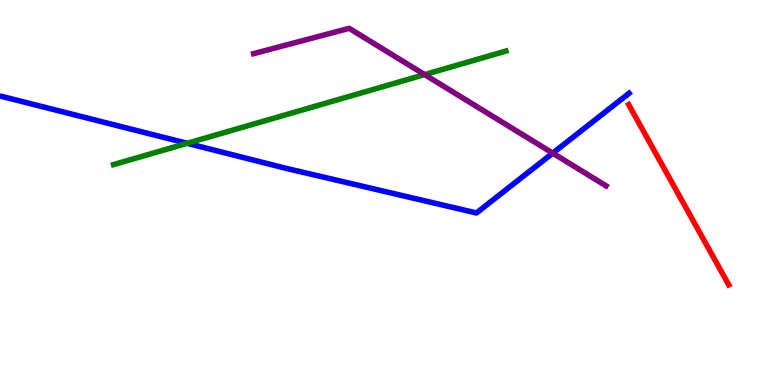[{'lines': ['blue', 'red'], 'intersections': []}, {'lines': ['green', 'red'], 'intersections': []}, {'lines': ['purple', 'red'], 'intersections': []}, {'lines': ['blue', 'green'], 'intersections': [{'x': 2.41, 'y': 6.28}]}, {'lines': ['blue', 'purple'], 'intersections': [{'x': 7.13, 'y': 6.02}]}, {'lines': ['green', 'purple'], 'intersections': [{'x': 5.48, 'y': 8.06}]}]